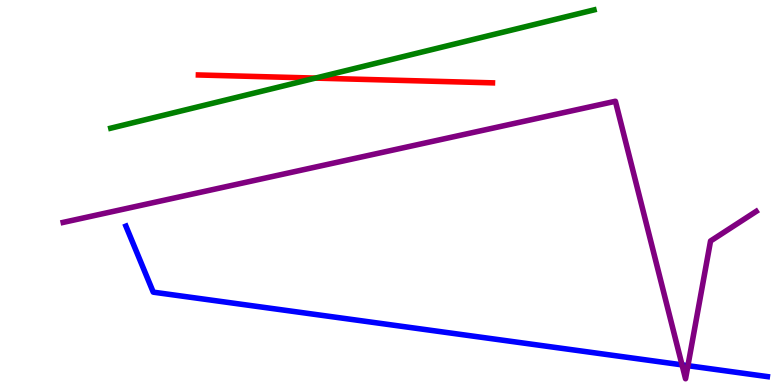[{'lines': ['blue', 'red'], 'intersections': []}, {'lines': ['green', 'red'], 'intersections': [{'x': 4.07, 'y': 7.97}]}, {'lines': ['purple', 'red'], 'intersections': []}, {'lines': ['blue', 'green'], 'intersections': []}, {'lines': ['blue', 'purple'], 'intersections': [{'x': 8.8, 'y': 0.523}, {'x': 8.88, 'y': 0.502}]}, {'lines': ['green', 'purple'], 'intersections': []}]